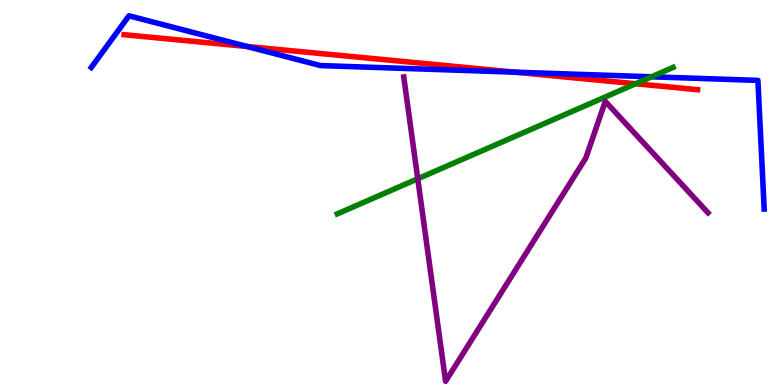[{'lines': ['blue', 'red'], 'intersections': [{'x': 3.19, 'y': 8.79}, {'x': 6.64, 'y': 8.13}]}, {'lines': ['green', 'red'], 'intersections': [{'x': 8.2, 'y': 7.82}]}, {'lines': ['purple', 'red'], 'intersections': []}, {'lines': ['blue', 'green'], 'intersections': [{'x': 8.41, 'y': 8.01}]}, {'lines': ['blue', 'purple'], 'intersections': []}, {'lines': ['green', 'purple'], 'intersections': [{'x': 5.39, 'y': 5.36}]}]